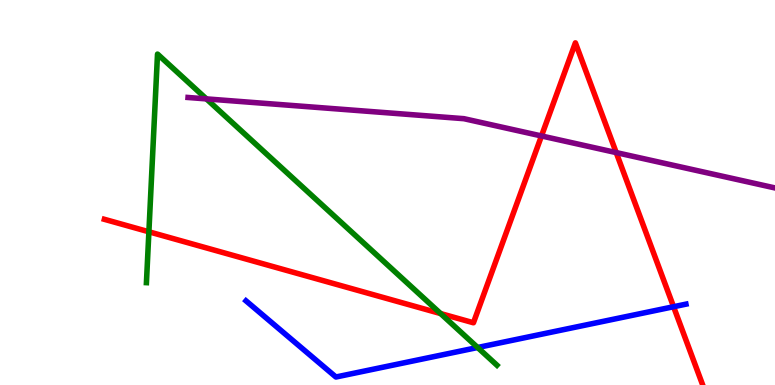[{'lines': ['blue', 'red'], 'intersections': [{'x': 8.69, 'y': 2.03}]}, {'lines': ['green', 'red'], 'intersections': [{'x': 1.92, 'y': 3.98}, {'x': 5.69, 'y': 1.86}]}, {'lines': ['purple', 'red'], 'intersections': [{'x': 6.99, 'y': 6.47}, {'x': 7.95, 'y': 6.04}]}, {'lines': ['blue', 'green'], 'intersections': [{'x': 6.16, 'y': 0.974}]}, {'lines': ['blue', 'purple'], 'intersections': []}, {'lines': ['green', 'purple'], 'intersections': [{'x': 2.66, 'y': 7.43}]}]